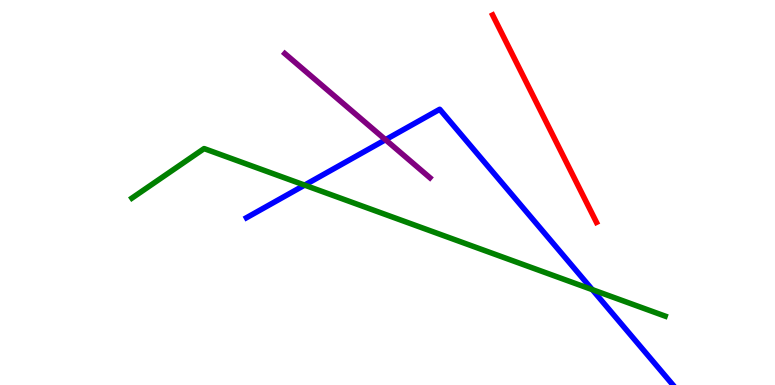[{'lines': ['blue', 'red'], 'intersections': []}, {'lines': ['green', 'red'], 'intersections': []}, {'lines': ['purple', 'red'], 'intersections': []}, {'lines': ['blue', 'green'], 'intersections': [{'x': 3.93, 'y': 5.19}, {'x': 7.64, 'y': 2.48}]}, {'lines': ['blue', 'purple'], 'intersections': [{'x': 4.97, 'y': 6.37}]}, {'lines': ['green', 'purple'], 'intersections': []}]